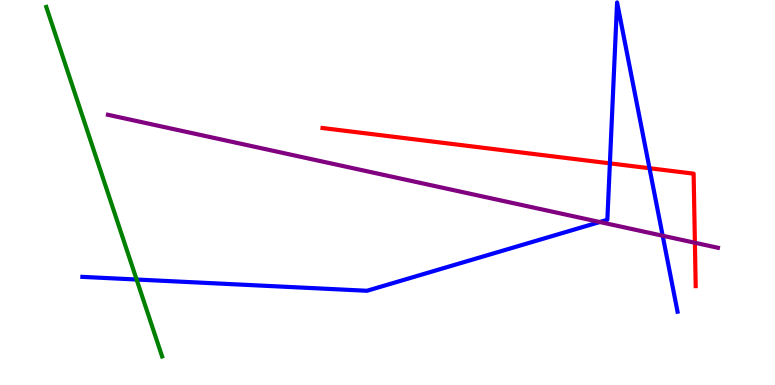[{'lines': ['blue', 'red'], 'intersections': [{'x': 7.87, 'y': 5.76}, {'x': 8.38, 'y': 5.63}]}, {'lines': ['green', 'red'], 'intersections': []}, {'lines': ['purple', 'red'], 'intersections': [{'x': 8.97, 'y': 3.69}]}, {'lines': ['blue', 'green'], 'intersections': [{'x': 1.76, 'y': 2.74}]}, {'lines': ['blue', 'purple'], 'intersections': [{'x': 7.74, 'y': 4.23}, {'x': 8.55, 'y': 3.88}]}, {'lines': ['green', 'purple'], 'intersections': []}]